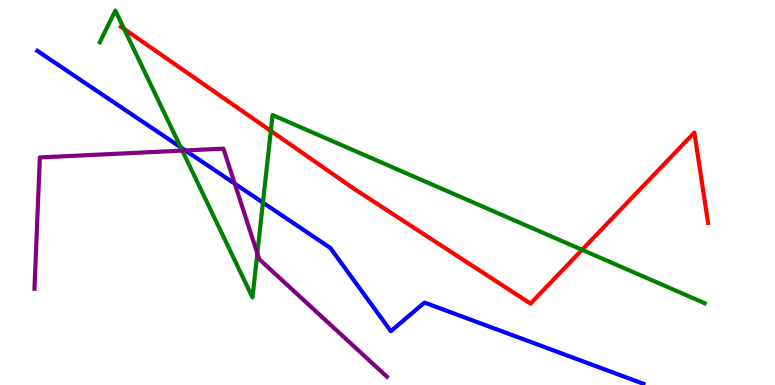[{'lines': ['blue', 'red'], 'intersections': []}, {'lines': ['green', 'red'], 'intersections': [{'x': 1.6, 'y': 9.25}, {'x': 3.49, 'y': 6.6}, {'x': 7.51, 'y': 3.51}]}, {'lines': ['purple', 'red'], 'intersections': []}, {'lines': ['blue', 'green'], 'intersections': [{'x': 2.33, 'y': 6.17}, {'x': 3.39, 'y': 4.74}]}, {'lines': ['blue', 'purple'], 'intersections': [{'x': 2.39, 'y': 6.09}, {'x': 3.03, 'y': 5.23}]}, {'lines': ['green', 'purple'], 'intersections': [{'x': 2.35, 'y': 6.09}, {'x': 3.32, 'y': 3.42}]}]